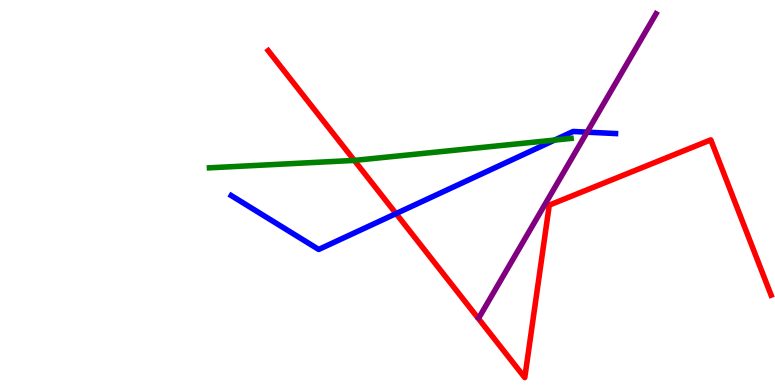[{'lines': ['blue', 'red'], 'intersections': [{'x': 5.11, 'y': 4.45}]}, {'lines': ['green', 'red'], 'intersections': [{'x': 4.57, 'y': 5.83}]}, {'lines': ['purple', 'red'], 'intersections': []}, {'lines': ['blue', 'green'], 'intersections': [{'x': 7.16, 'y': 6.36}]}, {'lines': ['blue', 'purple'], 'intersections': [{'x': 7.57, 'y': 6.57}]}, {'lines': ['green', 'purple'], 'intersections': []}]